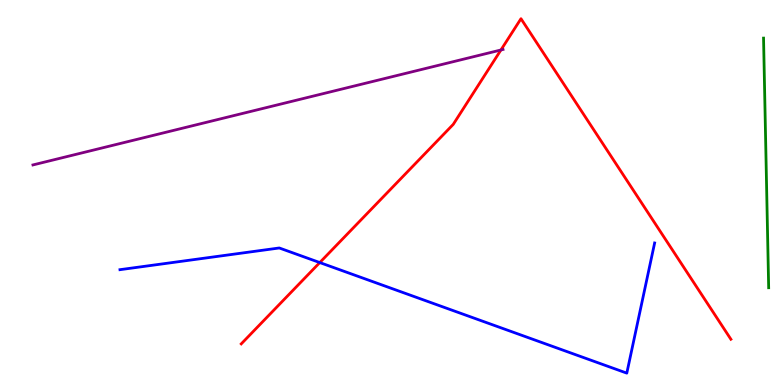[{'lines': ['blue', 'red'], 'intersections': [{'x': 4.13, 'y': 3.18}]}, {'lines': ['green', 'red'], 'intersections': []}, {'lines': ['purple', 'red'], 'intersections': [{'x': 6.46, 'y': 8.7}]}, {'lines': ['blue', 'green'], 'intersections': []}, {'lines': ['blue', 'purple'], 'intersections': []}, {'lines': ['green', 'purple'], 'intersections': []}]